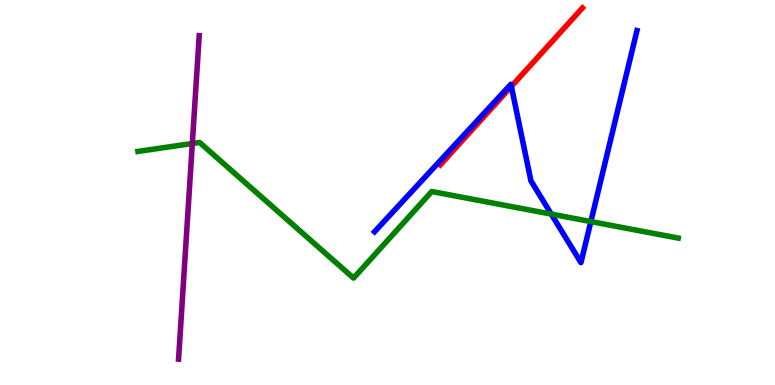[{'lines': ['blue', 'red'], 'intersections': [{'x': 6.6, 'y': 7.76}]}, {'lines': ['green', 'red'], 'intersections': []}, {'lines': ['purple', 'red'], 'intersections': []}, {'lines': ['blue', 'green'], 'intersections': [{'x': 7.11, 'y': 4.44}, {'x': 7.62, 'y': 4.24}]}, {'lines': ['blue', 'purple'], 'intersections': []}, {'lines': ['green', 'purple'], 'intersections': [{'x': 2.48, 'y': 6.27}]}]